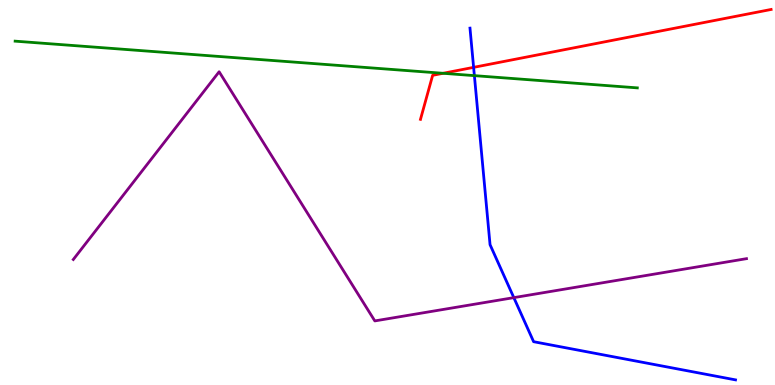[{'lines': ['blue', 'red'], 'intersections': [{'x': 6.11, 'y': 8.25}]}, {'lines': ['green', 'red'], 'intersections': [{'x': 5.72, 'y': 8.1}]}, {'lines': ['purple', 'red'], 'intersections': []}, {'lines': ['blue', 'green'], 'intersections': [{'x': 6.12, 'y': 8.04}]}, {'lines': ['blue', 'purple'], 'intersections': [{'x': 6.63, 'y': 2.27}]}, {'lines': ['green', 'purple'], 'intersections': []}]